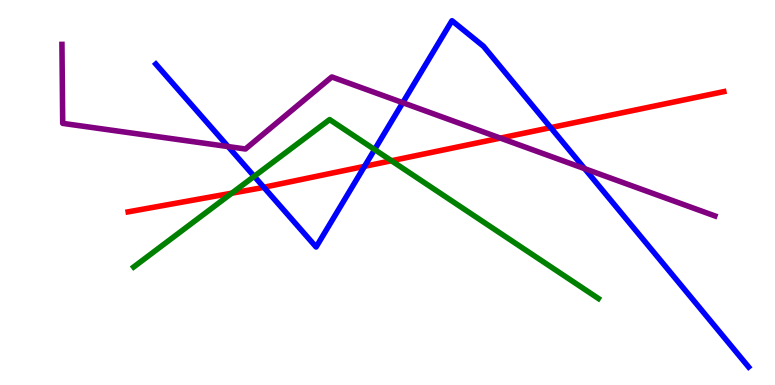[{'lines': ['blue', 'red'], 'intersections': [{'x': 3.4, 'y': 5.14}, {'x': 4.7, 'y': 5.68}, {'x': 7.11, 'y': 6.69}]}, {'lines': ['green', 'red'], 'intersections': [{'x': 2.99, 'y': 4.98}, {'x': 5.05, 'y': 5.82}]}, {'lines': ['purple', 'red'], 'intersections': [{'x': 6.46, 'y': 6.41}]}, {'lines': ['blue', 'green'], 'intersections': [{'x': 3.28, 'y': 5.42}, {'x': 4.83, 'y': 6.12}]}, {'lines': ['blue', 'purple'], 'intersections': [{'x': 2.94, 'y': 6.19}, {'x': 5.2, 'y': 7.33}, {'x': 7.54, 'y': 5.62}]}, {'lines': ['green', 'purple'], 'intersections': []}]